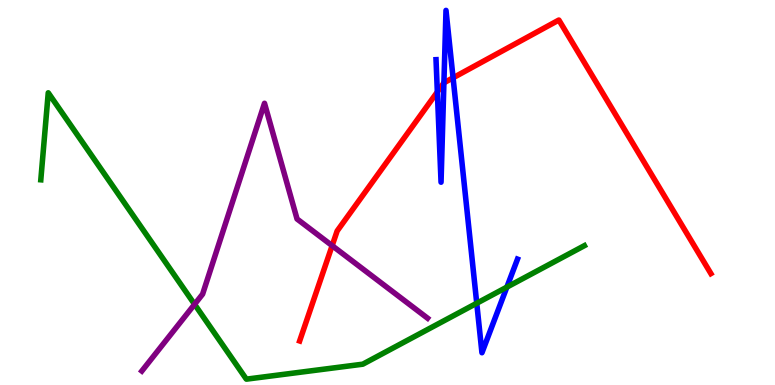[{'lines': ['blue', 'red'], 'intersections': [{'x': 5.64, 'y': 7.61}, {'x': 5.73, 'y': 7.85}, {'x': 5.85, 'y': 7.98}]}, {'lines': ['green', 'red'], 'intersections': []}, {'lines': ['purple', 'red'], 'intersections': [{'x': 4.29, 'y': 3.62}]}, {'lines': ['blue', 'green'], 'intersections': [{'x': 6.15, 'y': 2.12}, {'x': 6.54, 'y': 2.54}]}, {'lines': ['blue', 'purple'], 'intersections': []}, {'lines': ['green', 'purple'], 'intersections': [{'x': 2.51, 'y': 2.1}]}]